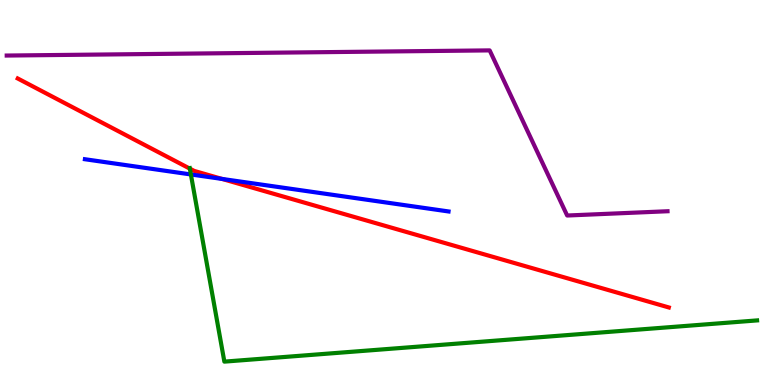[{'lines': ['blue', 'red'], 'intersections': [{'x': 2.87, 'y': 5.35}]}, {'lines': ['green', 'red'], 'intersections': [{'x': 2.45, 'y': 5.62}]}, {'lines': ['purple', 'red'], 'intersections': []}, {'lines': ['blue', 'green'], 'intersections': [{'x': 2.46, 'y': 5.47}]}, {'lines': ['blue', 'purple'], 'intersections': []}, {'lines': ['green', 'purple'], 'intersections': []}]